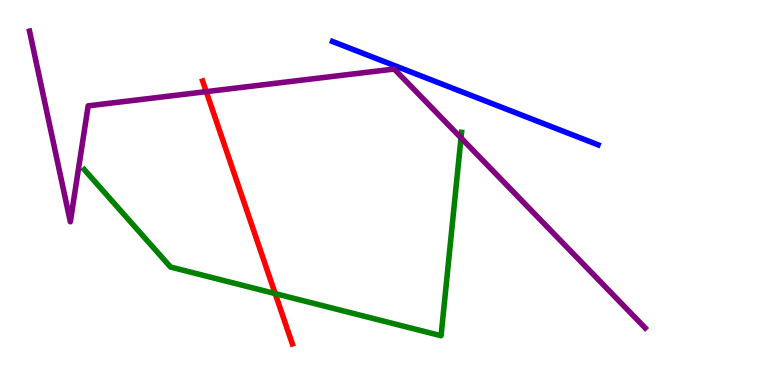[{'lines': ['blue', 'red'], 'intersections': []}, {'lines': ['green', 'red'], 'intersections': [{'x': 3.55, 'y': 2.37}]}, {'lines': ['purple', 'red'], 'intersections': [{'x': 2.66, 'y': 7.62}]}, {'lines': ['blue', 'green'], 'intersections': []}, {'lines': ['blue', 'purple'], 'intersections': []}, {'lines': ['green', 'purple'], 'intersections': [{'x': 5.95, 'y': 6.42}]}]